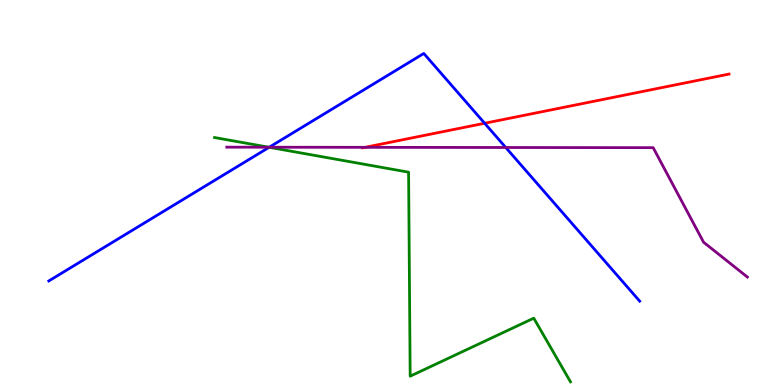[{'lines': ['blue', 'red'], 'intersections': [{'x': 6.25, 'y': 6.8}]}, {'lines': ['green', 'red'], 'intersections': []}, {'lines': ['purple', 'red'], 'intersections': [{'x': 4.71, 'y': 6.17}]}, {'lines': ['blue', 'green'], 'intersections': [{'x': 3.47, 'y': 6.17}]}, {'lines': ['blue', 'purple'], 'intersections': [{'x': 3.47, 'y': 6.18}, {'x': 6.53, 'y': 6.17}]}, {'lines': ['green', 'purple'], 'intersections': [{'x': 3.47, 'y': 6.18}]}]